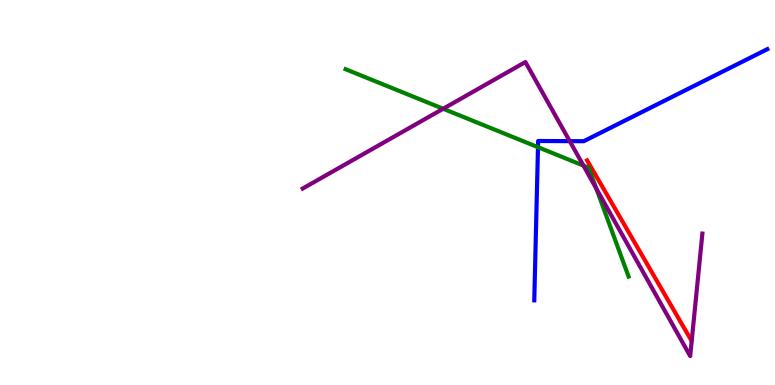[{'lines': ['blue', 'red'], 'intersections': []}, {'lines': ['green', 'red'], 'intersections': []}, {'lines': ['purple', 'red'], 'intersections': []}, {'lines': ['blue', 'green'], 'intersections': [{'x': 6.94, 'y': 6.18}]}, {'lines': ['blue', 'purple'], 'intersections': [{'x': 7.35, 'y': 6.33}]}, {'lines': ['green', 'purple'], 'intersections': [{'x': 5.72, 'y': 7.18}, {'x': 7.53, 'y': 5.7}, {'x': 7.69, 'y': 5.1}]}]